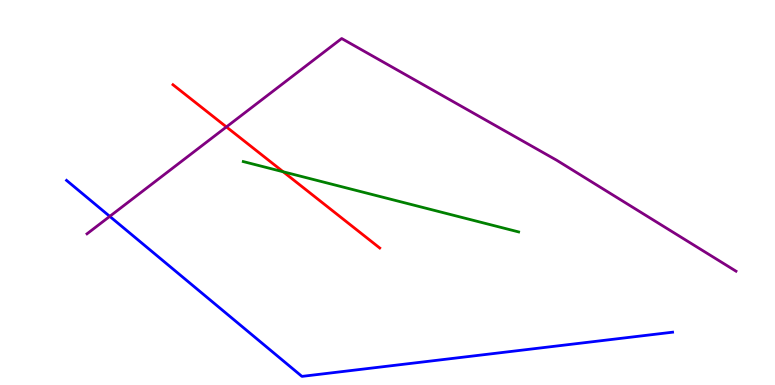[{'lines': ['blue', 'red'], 'intersections': []}, {'lines': ['green', 'red'], 'intersections': [{'x': 3.65, 'y': 5.54}]}, {'lines': ['purple', 'red'], 'intersections': [{'x': 2.92, 'y': 6.7}]}, {'lines': ['blue', 'green'], 'intersections': []}, {'lines': ['blue', 'purple'], 'intersections': [{'x': 1.42, 'y': 4.38}]}, {'lines': ['green', 'purple'], 'intersections': []}]